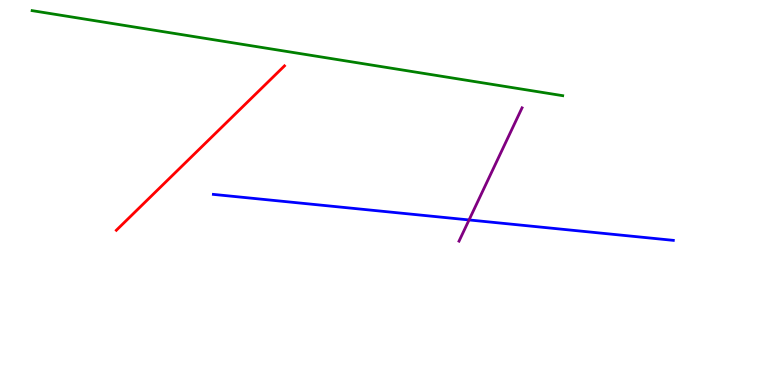[{'lines': ['blue', 'red'], 'intersections': []}, {'lines': ['green', 'red'], 'intersections': []}, {'lines': ['purple', 'red'], 'intersections': []}, {'lines': ['blue', 'green'], 'intersections': []}, {'lines': ['blue', 'purple'], 'intersections': [{'x': 6.05, 'y': 4.29}]}, {'lines': ['green', 'purple'], 'intersections': []}]